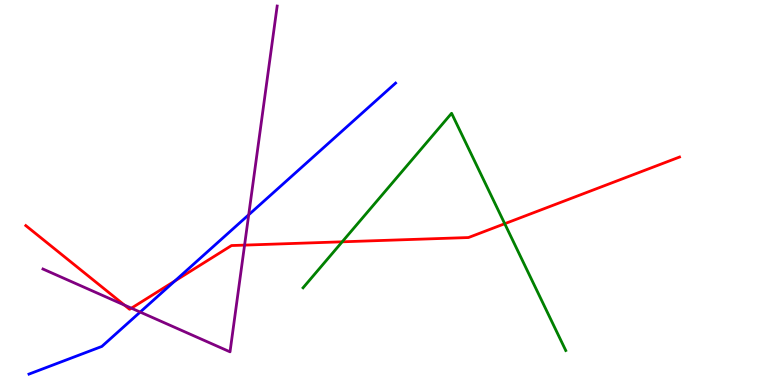[{'lines': ['blue', 'red'], 'intersections': [{'x': 2.26, 'y': 2.7}]}, {'lines': ['green', 'red'], 'intersections': [{'x': 4.42, 'y': 3.72}, {'x': 6.51, 'y': 4.19}]}, {'lines': ['purple', 'red'], 'intersections': [{'x': 1.61, 'y': 2.08}, {'x': 1.7, 'y': 2.0}, {'x': 3.16, 'y': 3.63}]}, {'lines': ['blue', 'green'], 'intersections': []}, {'lines': ['blue', 'purple'], 'intersections': [{'x': 1.81, 'y': 1.89}, {'x': 3.21, 'y': 4.42}]}, {'lines': ['green', 'purple'], 'intersections': []}]